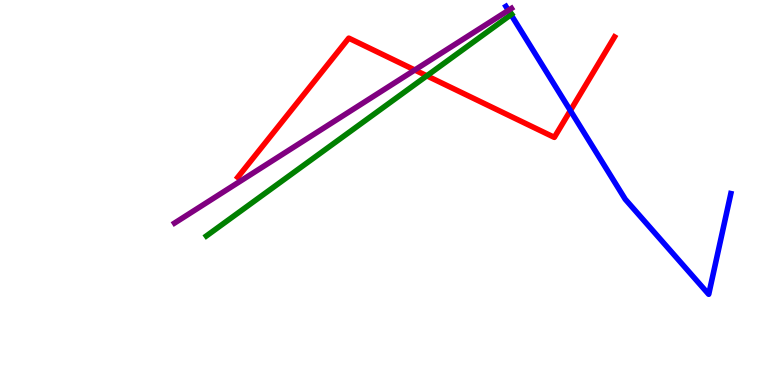[{'lines': ['blue', 'red'], 'intersections': [{'x': 7.36, 'y': 7.13}]}, {'lines': ['green', 'red'], 'intersections': [{'x': 5.51, 'y': 8.03}]}, {'lines': ['purple', 'red'], 'intersections': [{'x': 5.35, 'y': 8.18}]}, {'lines': ['blue', 'green'], 'intersections': [{'x': 6.59, 'y': 9.62}]}, {'lines': ['blue', 'purple'], 'intersections': [{'x': 6.56, 'y': 9.73}]}, {'lines': ['green', 'purple'], 'intersections': []}]